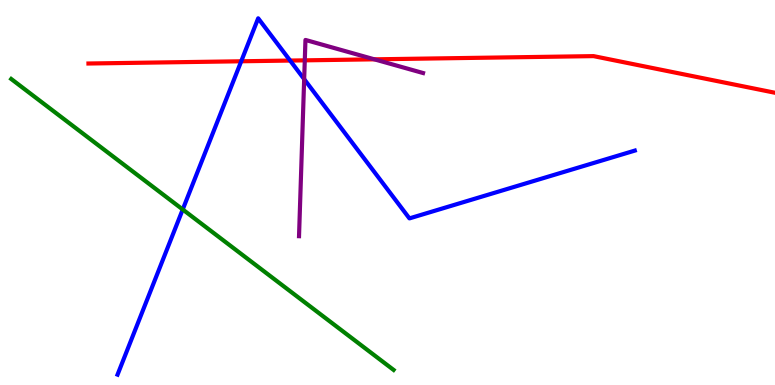[{'lines': ['blue', 'red'], 'intersections': [{'x': 3.11, 'y': 8.41}, {'x': 3.74, 'y': 8.43}]}, {'lines': ['green', 'red'], 'intersections': []}, {'lines': ['purple', 'red'], 'intersections': [{'x': 3.93, 'y': 8.43}, {'x': 4.83, 'y': 8.46}]}, {'lines': ['blue', 'green'], 'intersections': [{'x': 2.36, 'y': 4.56}]}, {'lines': ['blue', 'purple'], 'intersections': [{'x': 3.92, 'y': 7.94}]}, {'lines': ['green', 'purple'], 'intersections': []}]